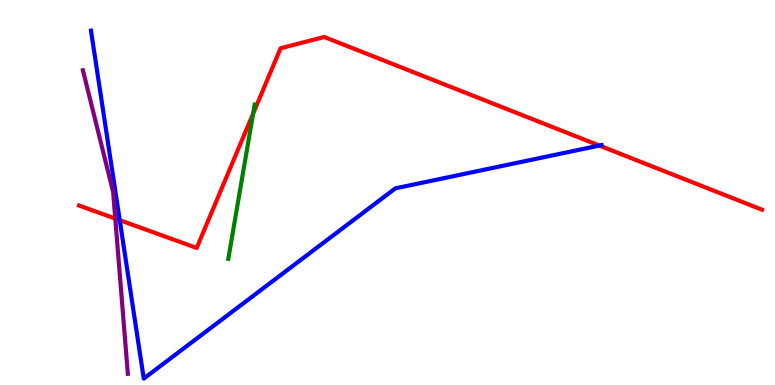[{'lines': ['blue', 'red'], 'intersections': [{'x': 1.54, 'y': 4.28}, {'x': 7.73, 'y': 6.22}]}, {'lines': ['green', 'red'], 'intersections': [{'x': 3.27, 'y': 7.05}]}, {'lines': ['purple', 'red'], 'intersections': [{'x': 1.49, 'y': 4.32}]}, {'lines': ['blue', 'green'], 'intersections': []}, {'lines': ['blue', 'purple'], 'intersections': []}, {'lines': ['green', 'purple'], 'intersections': []}]